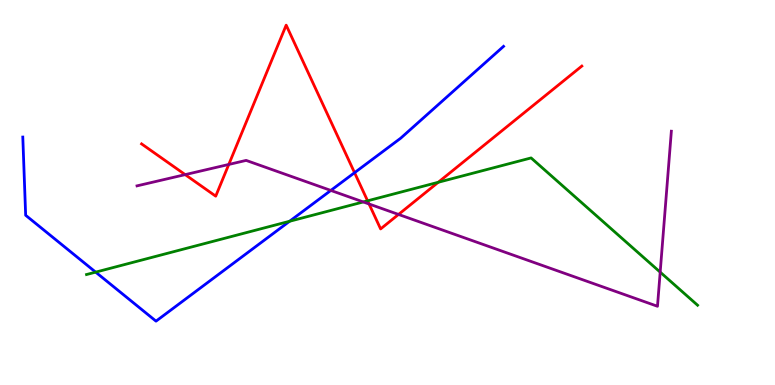[{'lines': ['blue', 'red'], 'intersections': [{'x': 4.57, 'y': 5.51}]}, {'lines': ['green', 'red'], 'intersections': [{'x': 4.74, 'y': 4.78}, {'x': 5.65, 'y': 5.27}]}, {'lines': ['purple', 'red'], 'intersections': [{'x': 2.39, 'y': 5.46}, {'x': 2.95, 'y': 5.73}, {'x': 4.76, 'y': 4.7}, {'x': 5.14, 'y': 4.43}]}, {'lines': ['blue', 'green'], 'intersections': [{'x': 1.23, 'y': 2.93}, {'x': 3.74, 'y': 4.25}]}, {'lines': ['blue', 'purple'], 'intersections': [{'x': 4.27, 'y': 5.05}]}, {'lines': ['green', 'purple'], 'intersections': [{'x': 4.69, 'y': 4.75}, {'x': 8.52, 'y': 2.93}]}]